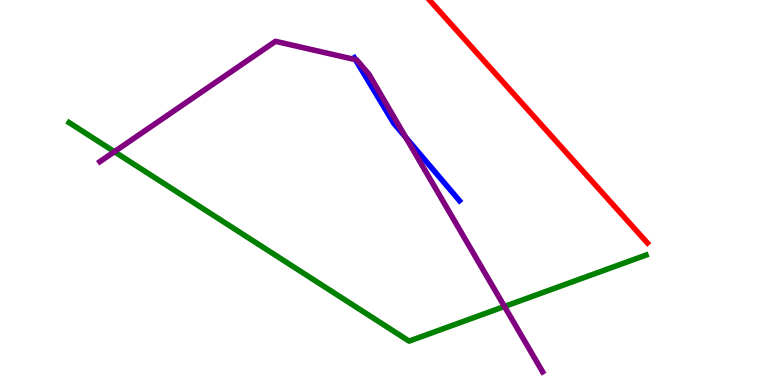[{'lines': ['blue', 'red'], 'intersections': []}, {'lines': ['green', 'red'], 'intersections': []}, {'lines': ['purple', 'red'], 'intersections': []}, {'lines': ['blue', 'green'], 'intersections': []}, {'lines': ['blue', 'purple'], 'intersections': [{'x': 4.59, 'y': 8.45}, {'x': 5.24, 'y': 6.43}]}, {'lines': ['green', 'purple'], 'intersections': [{'x': 1.48, 'y': 6.06}, {'x': 6.51, 'y': 2.04}]}]